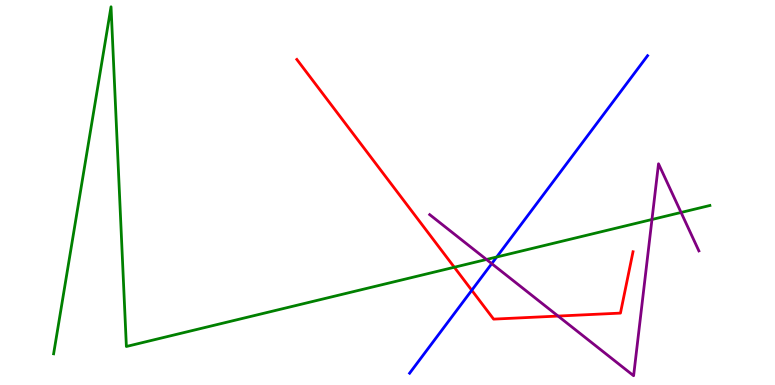[{'lines': ['blue', 'red'], 'intersections': [{'x': 6.09, 'y': 2.46}]}, {'lines': ['green', 'red'], 'intersections': [{'x': 5.86, 'y': 3.06}]}, {'lines': ['purple', 'red'], 'intersections': [{'x': 7.2, 'y': 1.79}]}, {'lines': ['blue', 'green'], 'intersections': [{'x': 6.41, 'y': 3.32}]}, {'lines': ['blue', 'purple'], 'intersections': [{'x': 6.34, 'y': 3.15}]}, {'lines': ['green', 'purple'], 'intersections': [{'x': 6.28, 'y': 3.26}, {'x': 8.41, 'y': 4.3}, {'x': 8.79, 'y': 4.48}]}]